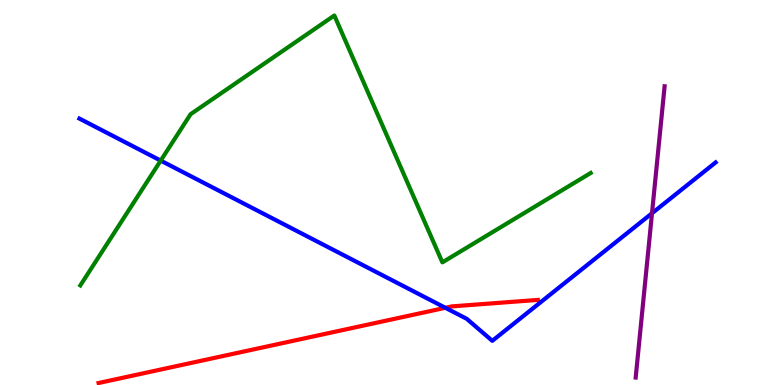[{'lines': ['blue', 'red'], 'intersections': [{'x': 5.75, 'y': 2.01}]}, {'lines': ['green', 'red'], 'intersections': []}, {'lines': ['purple', 'red'], 'intersections': []}, {'lines': ['blue', 'green'], 'intersections': [{'x': 2.07, 'y': 5.83}]}, {'lines': ['blue', 'purple'], 'intersections': [{'x': 8.41, 'y': 4.46}]}, {'lines': ['green', 'purple'], 'intersections': []}]